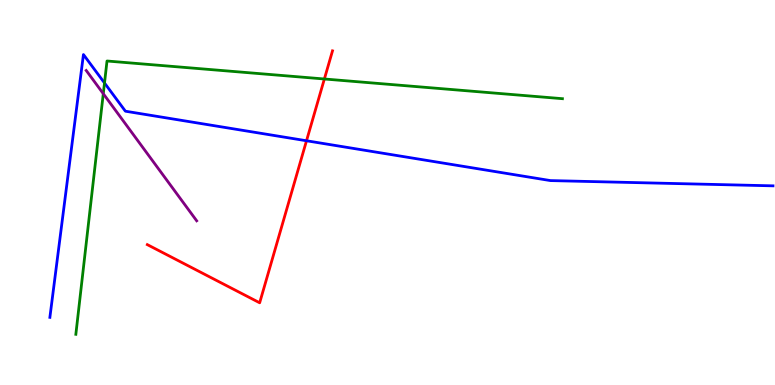[{'lines': ['blue', 'red'], 'intersections': [{'x': 3.95, 'y': 6.34}]}, {'lines': ['green', 'red'], 'intersections': [{'x': 4.19, 'y': 7.95}]}, {'lines': ['purple', 'red'], 'intersections': []}, {'lines': ['blue', 'green'], 'intersections': [{'x': 1.35, 'y': 7.84}]}, {'lines': ['blue', 'purple'], 'intersections': []}, {'lines': ['green', 'purple'], 'intersections': [{'x': 1.33, 'y': 7.57}]}]